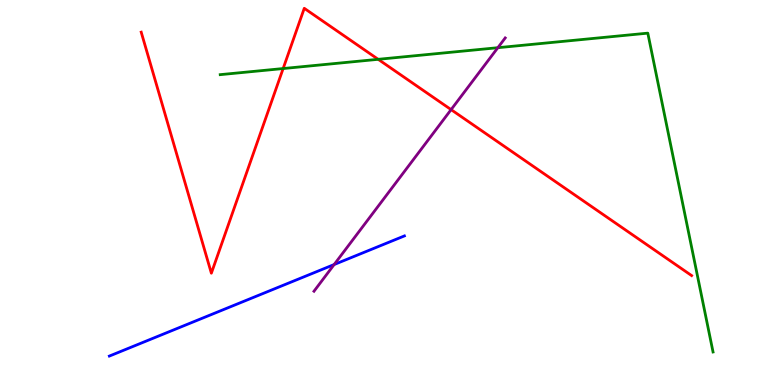[{'lines': ['blue', 'red'], 'intersections': []}, {'lines': ['green', 'red'], 'intersections': [{'x': 3.65, 'y': 8.22}, {'x': 4.88, 'y': 8.46}]}, {'lines': ['purple', 'red'], 'intersections': [{'x': 5.82, 'y': 7.15}]}, {'lines': ['blue', 'green'], 'intersections': []}, {'lines': ['blue', 'purple'], 'intersections': [{'x': 4.31, 'y': 3.13}]}, {'lines': ['green', 'purple'], 'intersections': [{'x': 6.42, 'y': 8.76}]}]